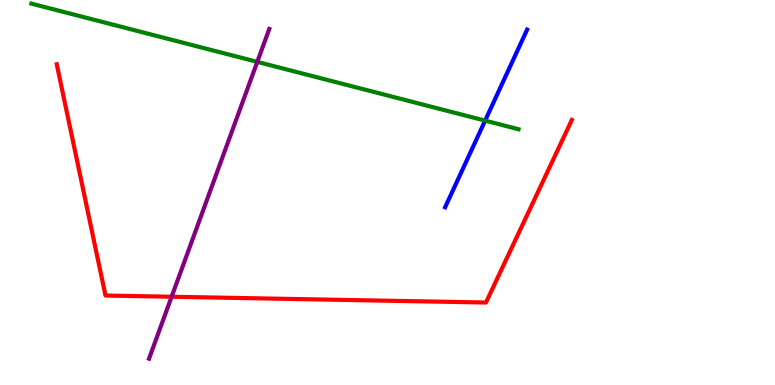[{'lines': ['blue', 'red'], 'intersections': []}, {'lines': ['green', 'red'], 'intersections': []}, {'lines': ['purple', 'red'], 'intersections': [{'x': 2.21, 'y': 2.29}]}, {'lines': ['blue', 'green'], 'intersections': [{'x': 6.26, 'y': 6.87}]}, {'lines': ['blue', 'purple'], 'intersections': []}, {'lines': ['green', 'purple'], 'intersections': [{'x': 3.32, 'y': 8.39}]}]